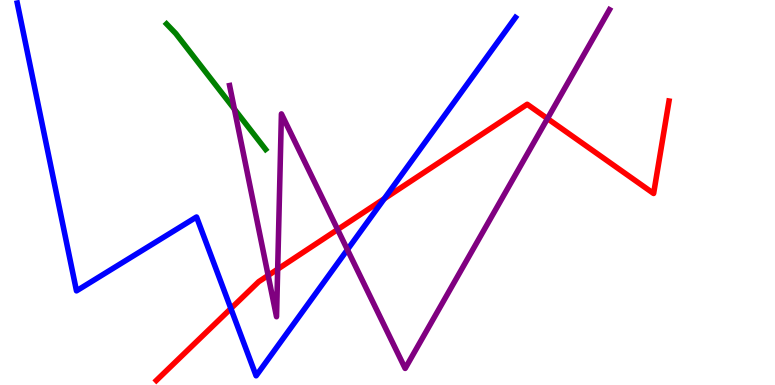[{'lines': ['blue', 'red'], 'intersections': [{'x': 2.98, 'y': 1.99}, {'x': 4.96, 'y': 4.84}]}, {'lines': ['green', 'red'], 'intersections': []}, {'lines': ['purple', 'red'], 'intersections': [{'x': 3.46, 'y': 2.85}, {'x': 3.58, 'y': 3.01}, {'x': 4.36, 'y': 4.04}, {'x': 7.06, 'y': 6.92}]}, {'lines': ['blue', 'green'], 'intersections': []}, {'lines': ['blue', 'purple'], 'intersections': [{'x': 4.48, 'y': 3.52}]}, {'lines': ['green', 'purple'], 'intersections': [{'x': 3.02, 'y': 7.17}]}]